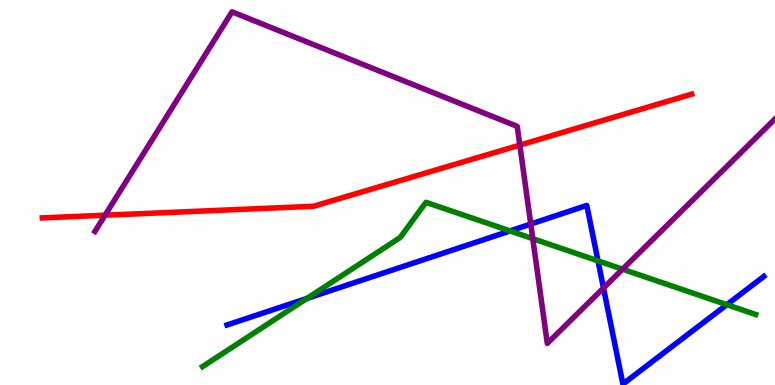[{'lines': ['blue', 'red'], 'intersections': []}, {'lines': ['green', 'red'], 'intersections': []}, {'lines': ['purple', 'red'], 'intersections': [{'x': 1.36, 'y': 4.41}, {'x': 6.71, 'y': 6.23}]}, {'lines': ['blue', 'green'], 'intersections': [{'x': 3.96, 'y': 2.25}, {'x': 6.58, 'y': 4.0}, {'x': 7.72, 'y': 3.22}, {'x': 9.38, 'y': 2.09}]}, {'lines': ['blue', 'purple'], 'intersections': [{'x': 6.85, 'y': 4.18}, {'x': 7.79, 'y': 2.52}]}, {'lines': ['green', 'purple'], 'intersections': [{'x': 6.87, 'y': 3.8}, {'x': 8.03, 'y': 3.01}]}]